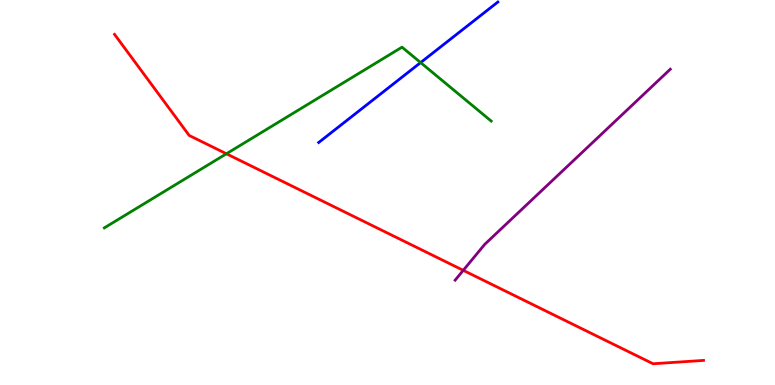[{'lines': ['blue', 'red'], 'intersections': []}, {'lines': ['green', 'red'], 'intersections': [{'x': 2.92, 'y': 6.01}]}, {'lines': ['purple', 'red'], 'intersections': [{'x': 5.98, 'y': 2.98}]}, {'lines': ['blue', 'green'], 'intersections': [{'x': 5.43, 'y': 8.37}]}, {'lines': ['blue', 'purple'], 'intersections': []}, {'lines': ['green', 'purple'], 'intersections': []}]